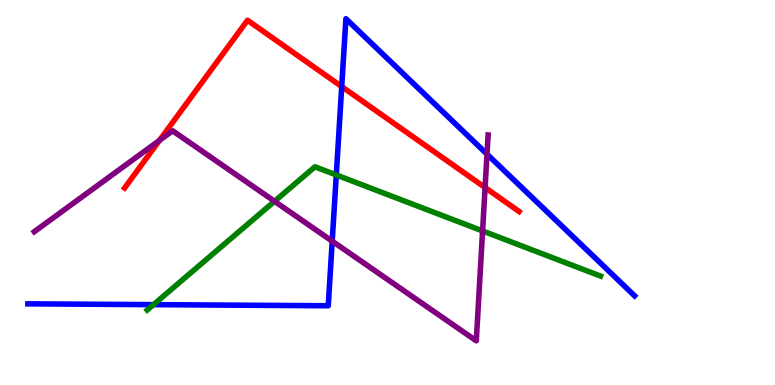[{'lines': ['blue', 'red'], 'intersections': [{'x': 4.41, 'y': 7.75}]}, {'lines': ['green', 'red'], 'intersections': []}, {'lines': ['purple', 'red'], 'intersections': [{'x': 2.06, 'y': 6.36}, {'x': 6.26, 'y': 5.13}]}, {'lines': ['blue', 'green'], 'intersections': [{'x': 1.98, 'y': 2.09}, {'x': 4.34, 'y': 5.46}]}, {'lines': ['blue', 'purple'], 'intersections': [{'x': 4.29, 'y': 3.74}, {'x': 6.28, 'y': 6.0}]}, {'lines': ['green', 'purple'], 'intersections': [{'x': 3.54, 'y': 4.77}, {'x': 6.23, 'y': 4.0}]}]